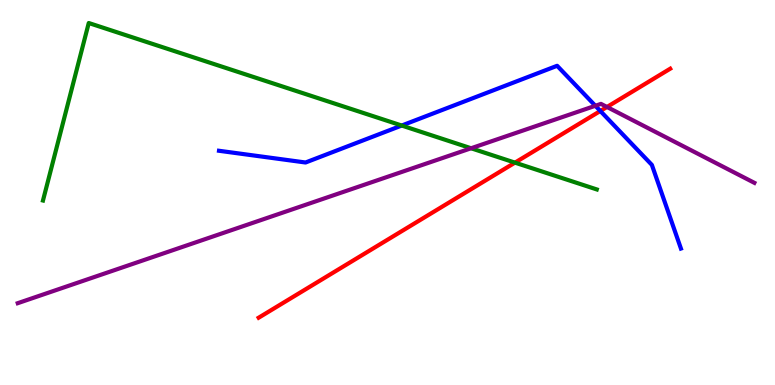[{'lines': ['blue', 'red'], 'intersections': [{'x': 7.75, 'y': 7.12}]}, {'lines': ['green', 'red'], 'intersections': [{'x': 6.64, 'y': 5.78}]}, {'lines': ['purple', 'red'], 'intersections': [{'x': 7.83, 'y': 7.22}]}, {'lines': ['blue', 'green'], 'intersections': [{'x': 5.18, 'y': 6.74}]}, {'lines': ['blue', 'purple'], 'intersections': [{'x': 7.68, 'y': 7.25}]}, {'lines': ['green', 'purple'], 'intersections': [{'x': 6.08, 'y': 6.15}]}]